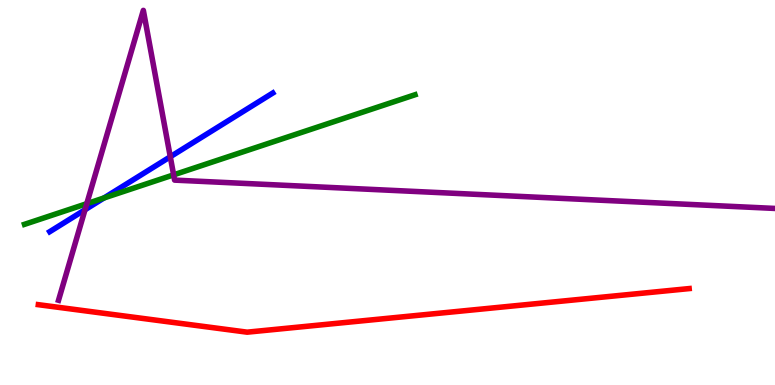[{'lines': ['blue', 'red'], 'intersections': []}, {'lines': ['green', 'red'], 'intersections': []}, {'lines': ['purple', 'red'], 'intersections': []}, {'lines': ['blue', 'green'], 'intersections': [{'x': 1.34, 'y': 4.86}]}, {'lines': ['blue', 'purple'], 'intersections': [{'x': 1.1, 'y': 4.55}, {'x': 2.2, 'y': 5.93}]}, {'lines': ['green', 'purple'], 'intersections': [{'x': 1.12, 'y': 4.71}, {'x': 2.24, 'y': 5.46}]}]